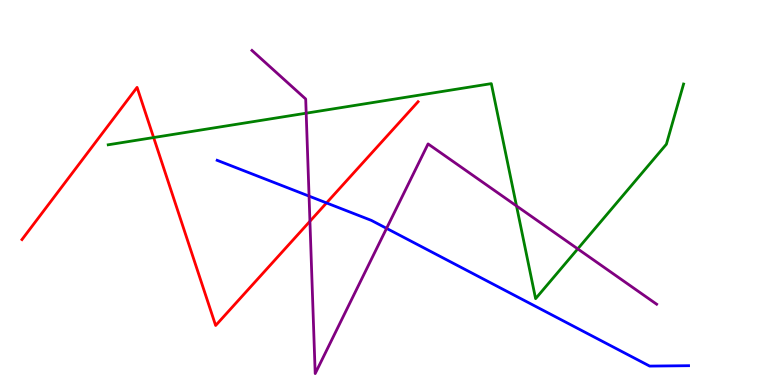[{'lines': ['blue', 'red'], 'intersections': [{'x': 4.21, 'y': 4.73}]}, {'lines': ['green', 'red'], 'intersections': [{'x': 1.98, 'y': 6.43}]}, {'lines': ['purple', 'red'], 'intersections': [{'x': 4.0, 'y': 4.25}]}, {'lines': ['blue', 'green'], 'intersections': []}, {'lines': ['blue', 'purple'], 'intersections': [{'x': 3.99, 'y': 4.91}, {'x': 4.99, 'y': 4.07}]}, {'lines': ['green', 'purple'], 'intersections': [{'x': 3.95, 'y': 7.06}, {'x': 6.66, 'y': 4.65}, {'x': 7.45, 'y': 3.54}]}]